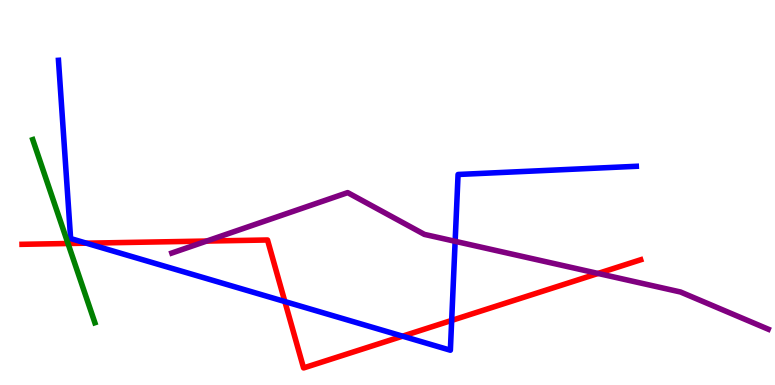[{'lines': ['blue', 'red'], 'intersections': [{'x': 1.11, 'y': 3.68}, {'x': 3.68, 'y': 2.17}, {'x': 5.19, 'y': 1.27}, {'x': 5.83, 'y': 1.68}]}, {'lines': ['green', 'red'], 'intersections': [{'x': 0.877, 'y': 3.68}]}, {'lines': ['purple', 'red'], 'intersections': [{'x': 2.67, 'y': 3.74}, {'x': 7.72, 'y': 2.9}]}, {'lines': ['blue', 'green'], 'intersections': []}, {'lines': ['blue', 'purple'], 'intersections': [{'x': 5.87, 'y': 3.73}]}, {'lines': ['green', 'purple'], 'intersections': []}]